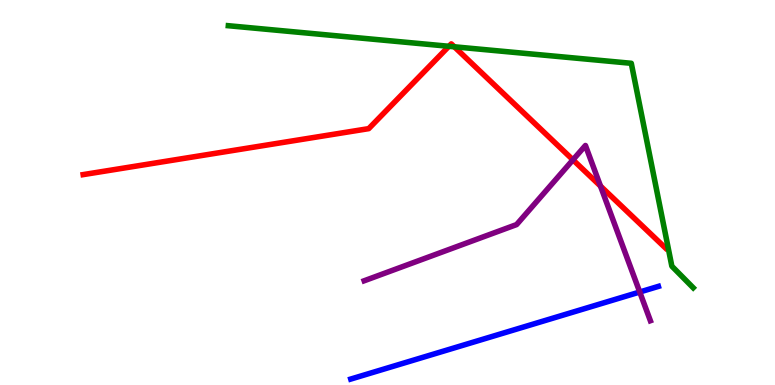[{'lines': ['blue', 'red'], 'intersections': []}, {'lines': ['green', 'red'], 'intersections': [{'x': 5.79, 'y': 8.8}, {'x': 5.86, 'y': 8.78}]}, {'lines': ['purple', 'red'], 'intersections': [{'x': 7.39, 'y': 5.85}, {'x': 7.75, 'y': 5.17}]}, {'lines': ['blue', 'green'], 'intersections': []}, {'lines': ['blue', 'purple'], 'intersections': [{'x': 8.25, 'y': 2.42}]}, {'lines': ['green', 'purple'], 'intersections': []}]